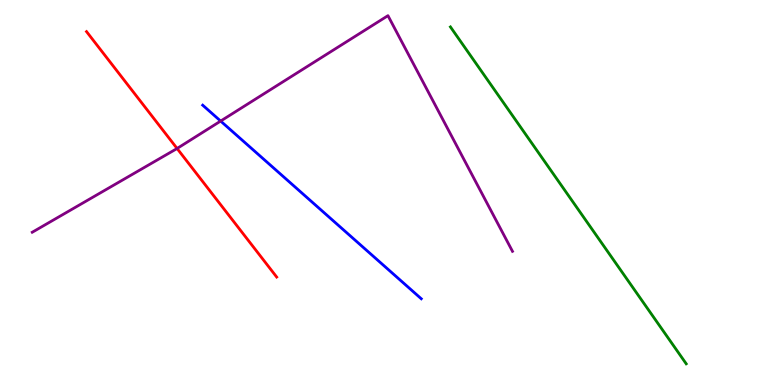[{'lines': ['blue', 'red'], 'intersections': []}, {'lines': ['green', 'red'], 'intersections': []}, {'lines': ['purple', 'red'], 'intersections': [{'x': 2.28, 'y': 6.14}]}, {'lines': ['blue', 'green'], 'intersections': []}, {'lines': ['blue', 'purple'], 'intersections': [{'x': 2.85, 'y': 6.86}]}, {'lines': ['green', 'purple'], 'intersections': []}]